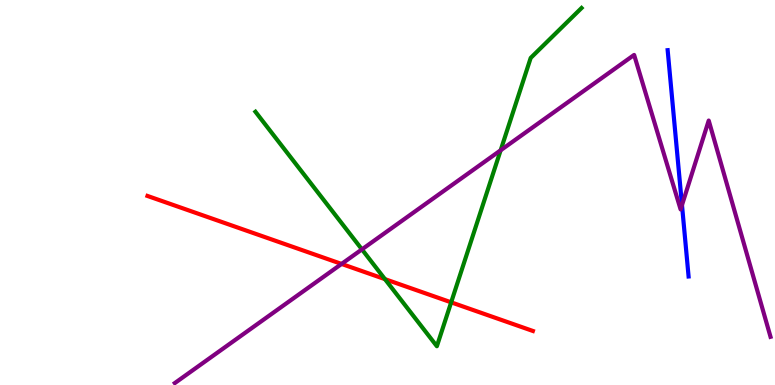[{'lines': ['blue', 'red'], 'intersections': []}, {'lines': ['green', 'red'], 'intersections': [{'x': 4.97, 'y': 2.75}, {'x': 5.82, 'y': 2.15}]}, {'lines': ['purple', 'red'], 'intersections': [{'x': 4.41, 'y': 3.14}]}, {'lines': ['blue', 'green'], 'intersections': []}, {'lines': ['blue', 'purple'], 'intersections': [{'x': 8.8, 'y': 4.67}]}, {'lines': ['green', 'purple'], 'intersections': [{'x': 4.67, 'y': 3.52}, {'x': 6.46, 'y': 6.1}]}]